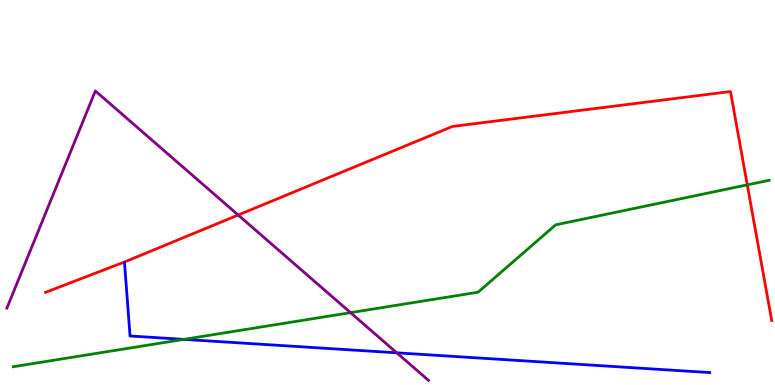[{'lines': ['blue', 'red'], 'intersections': []}, {'lines': ['green', 'red'], 'intersections': [{'x': 9.64, 'y': 5.2}]}, {'lines': ['purple', 'red'], 'intersections': [{'x': 3.07, 'y': 4.41}]}, {'lines': ['blue', 'green'], 'intersections': [{'x': 2.37, 'y': 1.19}]}, {'lines': ['blue', 'purple'], 'intersections': [{'x': 5.12, 'y': 0.836}]}, {'lines': ['green', 'purple'], 'intersections': [{'x': 4.52, 'y': 1.88}]}]